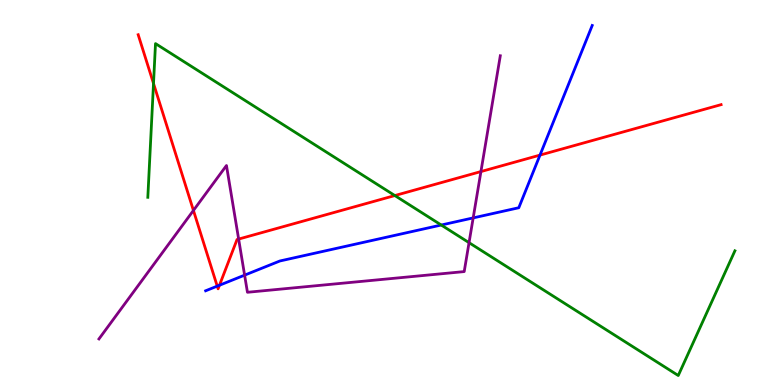[{'lines': ['blue', 'red'], 'intersections': [{'x': 2.8, 'y': 2.57}, {'x': 2.83, 'y': 2.59}, {'x': 6.97, 'y': 5.97}]}, {'lines': ['green', 'red'], 'intersections': [{'x': 1.98, 'y': 7.83}, {'x': 5.09, 'y': 4.92}]}, {'lines': ['purple', 'red'], 'intersections': [{'x': 2.5, 'y': 4.53}, {'x': 3.08, 'y': 3.79}, {'x': 6.21, 'y': 5.54}]}, {'lines': ['blue', 'green'], 'intersections': [{'x': 5.69, 'y': 4.16}]}, {'lines': ['blue', 'purple'], 'intersections': [{'x': 3.16, 'y': 2.85}, {'x': 6.11, 'y': 4.34}]}, {'lines': ['green', 'purple'], 'intersections': [{'x': 6.05, 'y': 3.7}]}]